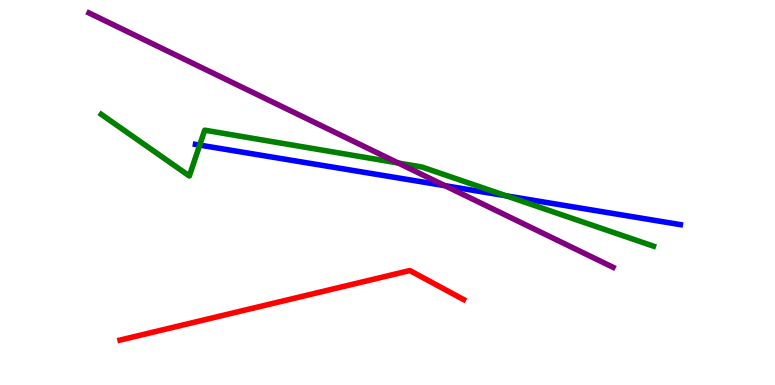[{'lines': ['blue', 'red'], 'intersections': []}, {'lines': ['green', 'red'], 'intersections': []}, {'lines': ['purple', 'red'], 'intersections': []}, {'lines': ['blue', 'green'], 'intersections': [{'x': 2.58, 'y': 6.23}, {'x': 6.53, 'y': 4.91}]}, {'lines': ['blue', 'purple'], 'intersections': [{'x': 5.74, 'y': 5.18}]}, {'lines': ['green', 'purple'], 'intersections': [{'x': 5.14, 'y': 5.77}]}]